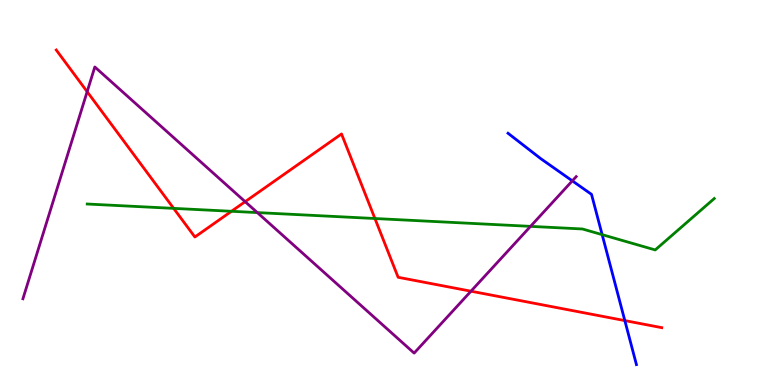[{'lines': ['blue', 'red'], 'intersections': [{'x': 8.06, 'y': 1.67}]}, {'lines': ['green', 'red'], 'intersections': [{'x': 2.24, 'y': 4.59}, {'x': 2.99, 'y': 4.51}, {'x': 4.84, 'y': 4.32}]}, {'lines': ['purple', 'red'], 'intersections': [{'x': 1.12, 'y': 7.62}, {'x': 3.16, 'y': 4.76}, {'x': 6.08, 'y': 2.44}]}, {'lines': ['blue', 'green'], 'intersections': [{'x': 7.77, 'y': 3.91}]}, {'lines': ['blue', 'purple'], 'intersections': [{'x': 7.38, 'y': 5.3}]}, {'lines': ['green', 'purple'], 'intersections': [{'x': 3.32, 'y': 4.48}, {'x': 6.85, 'y': 4.12}]}]